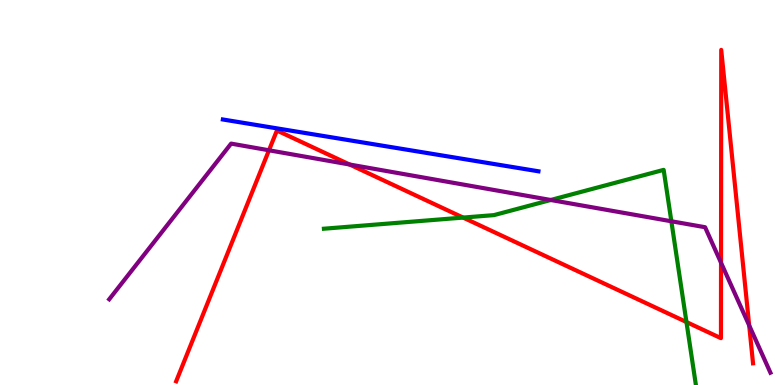[{'lines': ['blue', 'red'], 'intersections': []}, {'lines': ['green', 'red'], 'intersections': [{'x': 5.98, 'y': 4.35}, {'x': 8.86, 'y': 1.64}]}, {'lines': ['purple', 'red'], 'intersections': [{'x': 3.47, 'y': 6.1}, {'x': 4.51, 'y': 5.73}, {'x': 9.3, 'y': 3.18}, {'x': 9.67, 'y': 1.55}]}, {'lines': ['blue', 'green'], 'intersections': []}, {'lines': ['blue', 'purple'], 'intersections': []}, {'lines': ['green', 'purple'], 'intersections': [{'x': 7.11, 'y': 4.81}, {'x': 8.66, 'y': 4.25}]}]